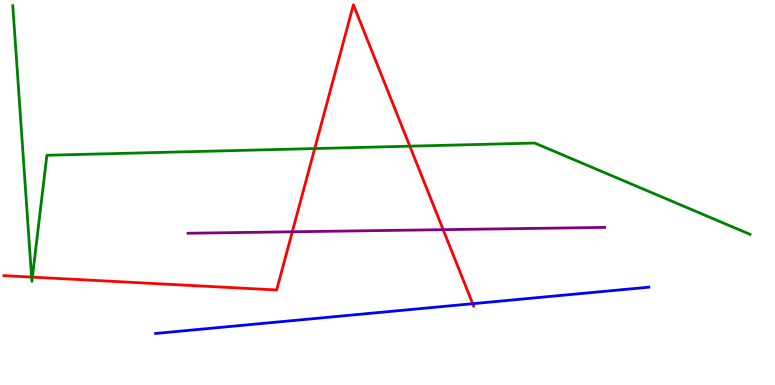[{'lines': ['blue', 'red'], 'intersections': [{'x': 6.1, 'y': 2.11}]}, {'lines': ['green', 'red'], 'intersections': [{'x': 0.408, 'y': 2.8}, {'x': 0.418, 'y': 2.8}, {'x': 4.06, 'y': 6.14}, {'x': 5.29, 'y': 6.2}]}, {'lines': ['purple', 'red'], 'intersections': [{'x': 3.77, 'y': 3.98}, {'x': 5.72, 'y': 4.03}]}, {'lines': ['blue', 'green'], 'intersections': []}, {'lines': ['blue', 'purple'], 'intersections': []}, {'lines': ['green', 'purple'], 'intersections': []}]